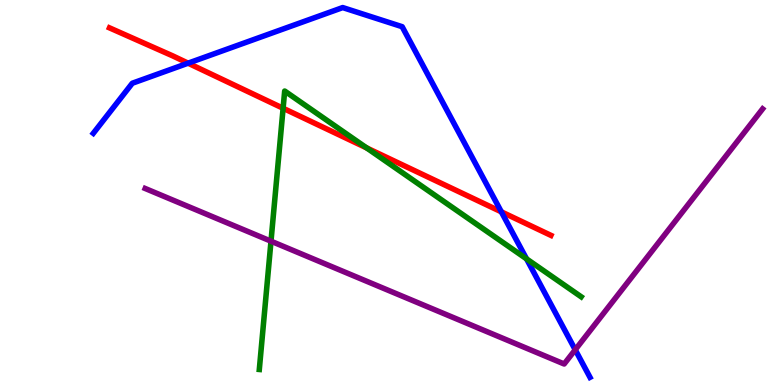[{'lines': ['blue', 'red'], 'intersections': [{'x': 2.43, 'y': 8.36}, {'x': 6.47, 'y': 4.5}]}, {'lines': ['green', 'red'], 'intersections': [{'x': 3.65, 'y': 7.19}, {'x': 4.73, 'y': 6.16}]}, {'lines': ['purple', 'red'], 'intersections': []}, {'lines': ['blue', 'green'], 'intersections': [{'x': 6.79, 'y': 3.28}]}, {'lines': ['blue', 'purple'], 'intersections': [{'x': 7.42, 'y': 0.915}]}, {'lines': ['green', 'purple'], 'intersections': [{'x': 3.5, 'y': 3.74}]}]